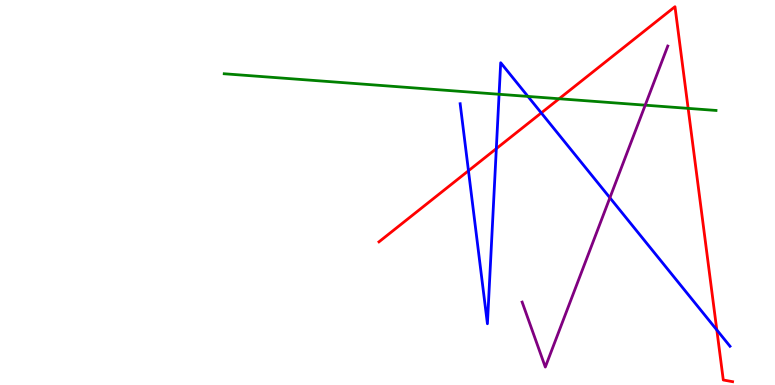[{'lines': ['blue', 'red'], 'intersections': [{'x': 6.04, 'y': 5.56}, {'x': 6.4, 'y': 6.14}, {'x': 6.98, 'y': 7.07}, {'x': 9.25, 'y': 1.43}]}, {'lines': ['green', 'red'], 'intersections': [{'x': 7.21, 'y': 7.44}, {'x': 8.88, 'y': 7.19}]}, {'lines': ['purple', 'red'], 'intersections': []}, {'lines': ['blue', 'green'], 'intersections': [{'x': 6.44, 'y': 7.55}, {'x': 6.81, 'y': 7.5}]}, {'lines': ['blue', 'purple'], 'intersections': [{'x': 7.87, 'y': 4.86}]}, {'lines': ['green', 'purple'], 'intersections': [{'x': 8.33, 'y': 7.27}]}]